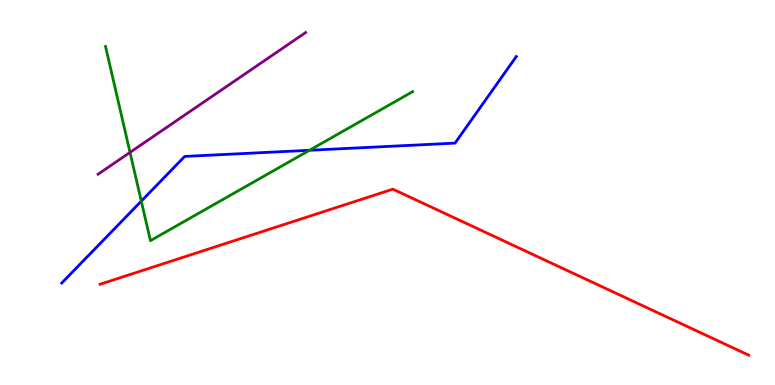[{'lines': ['blue', 'red'], 'intersections': []}, {'lines': ['green', 'red'], 'intersections': []}, {'lines': ['purple', 'red'], 'intersections': []}, {'lines': ['blue', 'green'], 'intersections': [{'x': 1.82, 'y': 4.78}, {'x': 3.99, 'y': 6.1}]}, {'lines': ['blue', 'purple'], 'intersections': []}, {'lines': ['green', 'purple'], 'intersections': [{'x': 1.68, 'y': 6.04}]}]